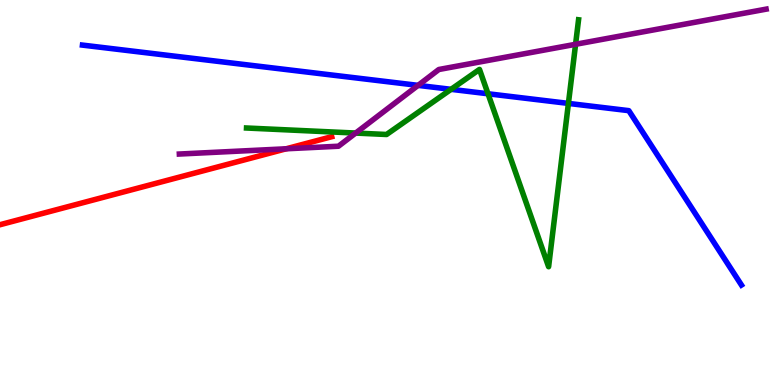[{'lines': ['blue', 'red'], 'intersections': []}, {'lines': ['green', 'red'], 'intersections': []}, {'lines': ['purple', 'red'], 'intersections': [{'x': 3.69, 'y': 6.14}]}, {'lines': ['blue', 'green'], 'intersections': [{'x': 5.82, 'y': 7.68}, {'x': 6.3, 'y': 7.56}, {'x': 7.33, 'y': 7.31}]}, {'lines': ['blue', 'purple'], 'intersections': [{'x': 5.39, 'y': 7.78}]}, {'lines': ['green', 'purple'], 'intersections': [{'x': 4.59, 'y': 6.54}, {'x': 7.43, 'y': 8.85}]}]